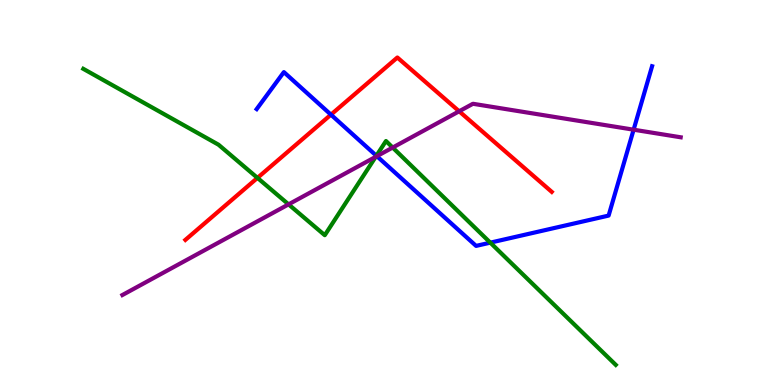[{'lines': ['blue', 'red'], 'intersections': [{'x': 4.27, 'y': 7.02}]}, {'lines': ['green', 'red'], 'intersections': [{'x': 3.32, 'y': 5.38}]}, {'lines': ['purple', 'red'], 'intersections': [{'x': 5.92, 'y': 7.11}]}, {'lines': ['blue', 'green'], 'intersections': [{'x': 4.86, 'y': 5.95}, {'x': 6.33, 'y': 3.7}]}, {'lines': ['blue', 'purple'], 'intersections': [{'x': 4.86, 'y': 5.94}, {'x': 8.18, 'y': 6.63}]}, {'lines': ['green', 'purple'], 'intersections': [{'x': 3.72, 'y': 4.69}, {'x': 4.85, 'y': 5.93}, {'x': 5.07, 'y': 6.17}]}]